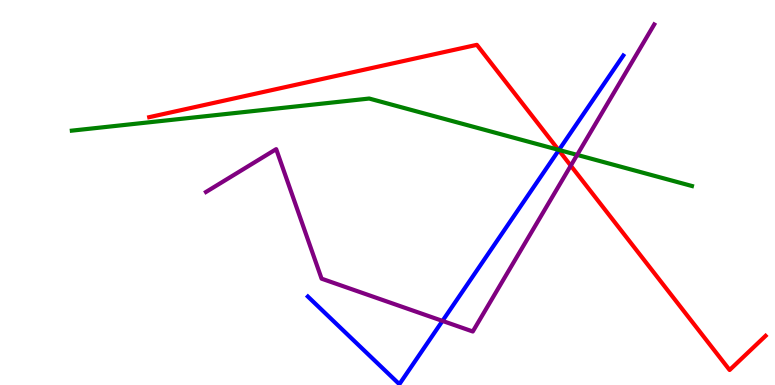[{'lines': ['blue', 'red'], 'intersections': [{'x': 7.21, 'y': 6.1}]}, {'lines': ['green', 'red'], 'intersections': [{'x': 7.21, 'y': 6.11}]}, {'lines': ['purple', 'red'], 'intersections': [{'x': 7.36, 'y': 5.7}]}, {'lines': ['blue', 'green'], 'intersections': [{'x': 7.21, 'y': 6.1}]}, {'lines': ['blue', 'purple'], 'intersections': [{'x': 5.71, 'y': 1.66}]}, {'lines': ['green', 'purple'], 'intersections': [{'x': 7.45, 'y': 5.98}]}]